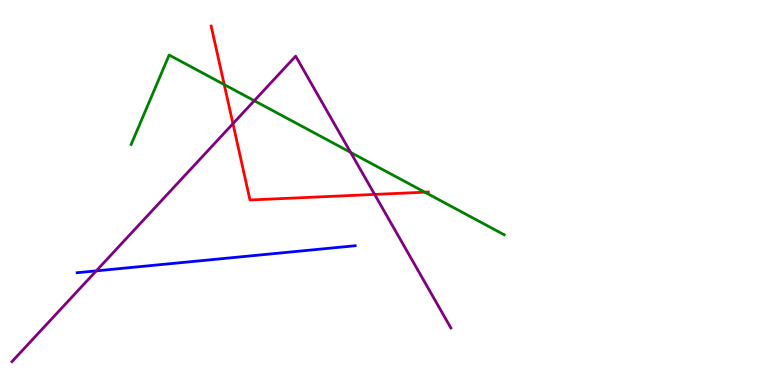[{'lines': ['blue', 'red'], 'intersections': []}, {'lines': ['green', 'red'], 'intersections': [{'x': 2.89, 'y': 7.8}, {'x': 5.48, 'y': 5.01}]}, {'lines': ['purple', 'red'], 'intersections': [{'x': 3.01, 'y': 6.79}, {'x': 4.83, 'y': 4.95}]}, {'lines': ['blue', 'green'], 'intersections': []}, {'lines': ['blue', 'purple'], 'intersections': [{'x': 1.24, 'y': 2.96}]}, {'lines': ['green', 'purple'], 'intersections': [{'x': 3.28, 'y': 7.38}, {'x': 4.52, 'y': 6.04}]}]